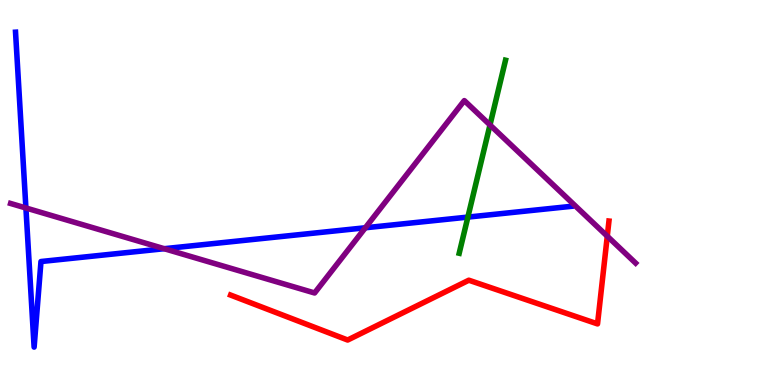[{'lines': ['blue', 'red'], 'intersections': []}, {'lines': ['green', 'red'], 'intersections': []}, {'lines': ['purple', 'red'], 'intersections': [{'x': 7.84, 'y': 3.86}]}, {'lines': ['blue', 'green'], 'intersections': [{'x': 6.04, 'y': 4.36}]}, {'lines': ['blue', 'purple'], 'intersections': [{'x': 0.334, 'y': 4.6}, {'x': 2.12, 'y': 3.54}, {'x': 4.71, 'y': 4.08}]}, {'lines': ['green', 'purple'], 'intersections': [{'x': 6.32, 'y': 6.75}]}]